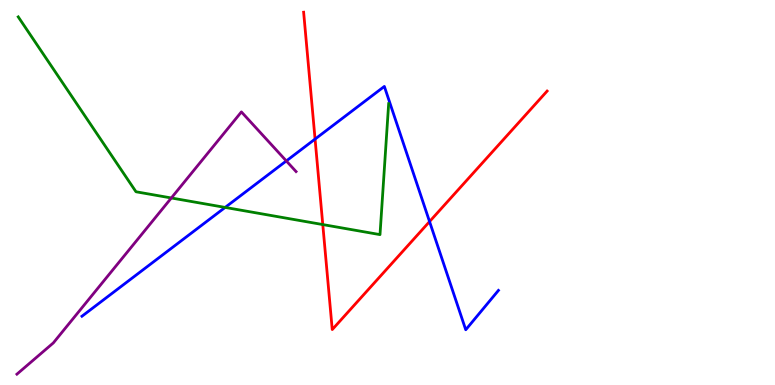[{'lines': ['blue', 'red'], 'intersections': [{'x': 4.07, 'y': 6.39}, {'x': 5.54, 'y': 4.24}]}, {'lines': ['green', 'red'], 'intersections': [{'x': 4.16, 'y': 4.17}]}, {'lines': ['purple', 'red'], 'intersections': []}, {'lines': ['blue', 'green'], 'intersections': [{'x': 2.91, 'y': 4.61}]}, {'lines': ['blue', 'purple'], 'intersections': [{'x': 3.69, 'y': 5.82}]}, {'lines': ['green', 'purple'], 'intersections': [{'x': 2.21, 'y': 4.86}]}]